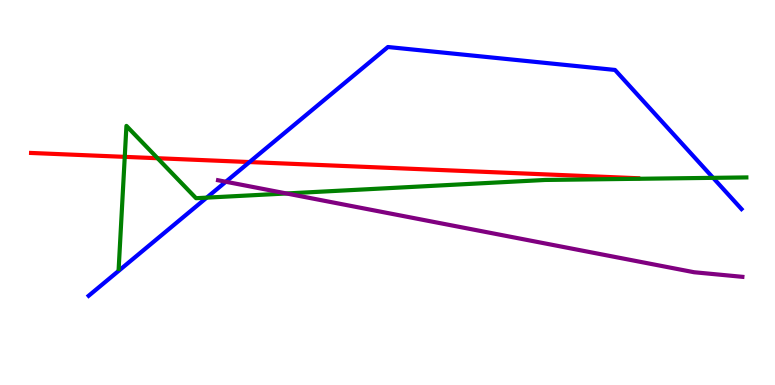[{'lines': ['blue', 'red'], 'intersections': [{'x': 3.22, 'y': 5.79}]}, {'lines': ['green', 'red'], 'intersections': [{'x': 1.61, 'y': 5.93}, {'x': 2.03, 'y': 5.89}]}, {'lines': ['purple', 'red'], 'intersections': []}, {'lines': ['blue', 'green'], 'intersections': [{'x': 2.67, 'y': 4.87}, {'x': 9.2, 'y': 5.38}]}, {'lines': ['blue', 'purple'], 'intersections': [{'x': 2.91, 'y': 5.28}]}, {'lines': ['green', 'purple'], 'intersections': [{'x': 3.7, 'y': 4.97}]}]